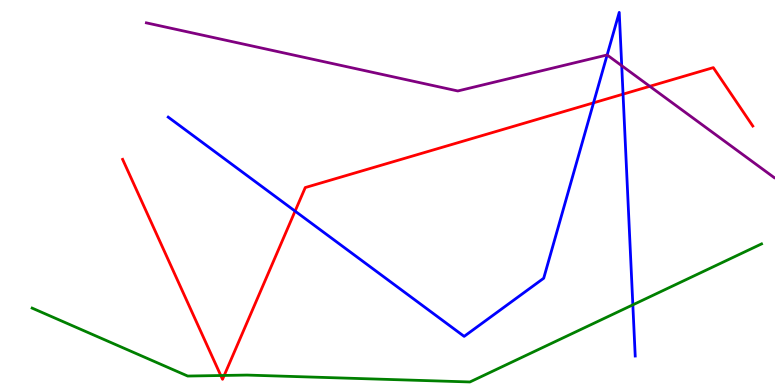[{'lines': ['blue', 'red'], 'intersections': [{'x': 3.81, 'y': 4.52}, {'x': 7.66, 'y': 7.33}, {'x': 8.04, 'y': 7.55}]}, {'lines': ['green', 'red'], 'intersections': [{'x': 2.85, 'y': 0.247}, {'x': 2.89, 'y': 0.248}]}, {'lines': ['purple', 'red'], 'intersections': [{'x': 8.38, 'y': 7.76}]}, {'lines': ['blue', 'green'], 'intersections': [{'x': 8.17, 'y': 2.08}]}, {'lines': ['blue', 'purple'], 'intersections': [{'x': 7.83, 'y': 8.57}, {'x': 8.02, 'y': 8.29}]}, {'lines': ['green', 'purple'], 'intersections': []}]